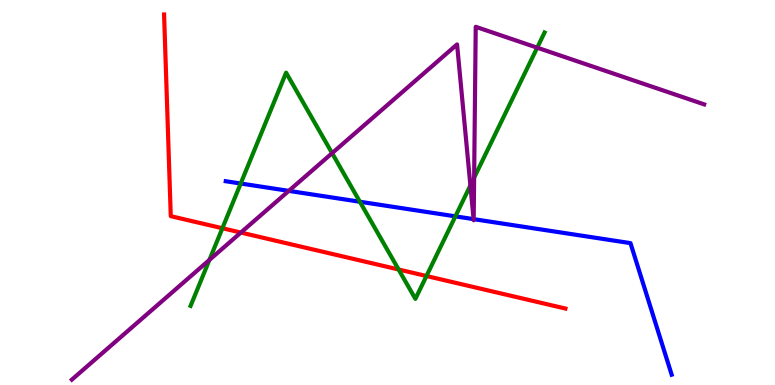[{'lines': ['blue', 'red'], 'intersections': []}, {'lines': ['green', 'red'], 'intersections': [{'x': 2.87, 'y': 4.07}, {'x': 5.14, 'y': 3.0}, {'x': 5.5, 'y': 2.83}]}, {'lines': ['purple', 'red'], 'intersections': [{'x': 3.11, 'y': 3.96}]}, {'lines': ['blue', 'green'], 'intersections': [{'x': 3.11, 'y': 5.23}, {'x': 4.64, 'y': 4.76}, {'x': 5.88, 'y': 4.38}]}, {'lines': ['blue', 'purple'], 'intersections': [{'x': 3.73, 'y': 5.04}, {'x': 6.11, 'y': 4.31}, {'x': 6.11, 'y': 4.31}]}, {'lines': ['green', 'purple'], 'intersections': [{'x': 2.7, 'y': 3.25}, {'x': 4.29, 'y': 6.02}, {'x': 6.07, 'y': 5.18}, {'x': 6.12, 'y': 5.38}, {'x': 6.93, 'y': 8.76}]}]